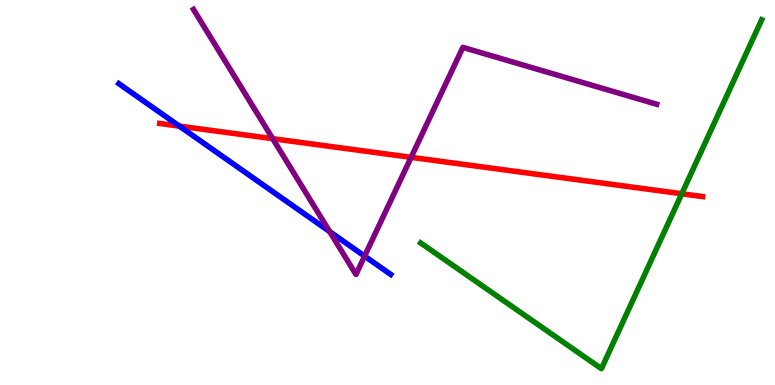[{'lines': ['blue', 'red'], 'intersections': [{'x': 2.31, 'y': 6.72}]}, {'lines': ['green', 'red'], 'intersections': [{'x': 8.8, 'y': 4.97}]}, {'lines': ['purple', 'red'], 'intersections': [{'x': 3.52, 'y': 6.4}, {'x': 5.3, 'y': 5.91}]}, {'lines': ['blue', 'green'], 'intersections': []}, {'lines': ['blue', 'purple'], 'intersections': [{'x': 4.25, 'y': 3.98}, {'x': 4.7, 'y': 3.35}]}, {'lines': ['green', 'purple'], 'intersections': []}]